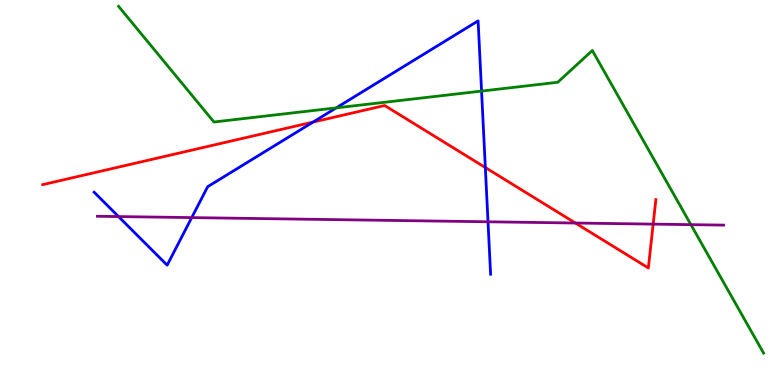[{'lines': ['blue', 'red'], 'intersections': [{'x': 4.04, 'y': 6.83}, {'x': 6.26, 'y': 5.65}]}, {'lines': ['green', 'red'], 'intersections': []}, {'lines': ['purple', 'red'], 'intersections': [{'x': 7.42, 'y': 4.21}, {'x': 8.43, 'y': 4.18}]}, {'lines': ['blue', 'green'], 'intersections': [{'x': 4.34, 'y': 7.2}, {'x': 6.21, 'y': 7.63}]}, {'lines': ['blue', 'purple'], 'intersections': [{'x': 1.53, 'y': 4.37}, {'x': 2.47, 'y': 4.35}, {'x': 6.3, 'y': 4.24}]}, {'lines': ['green', 'purple'], 'intersections': [{'x': 8.91, 'y': 4.16}]}]